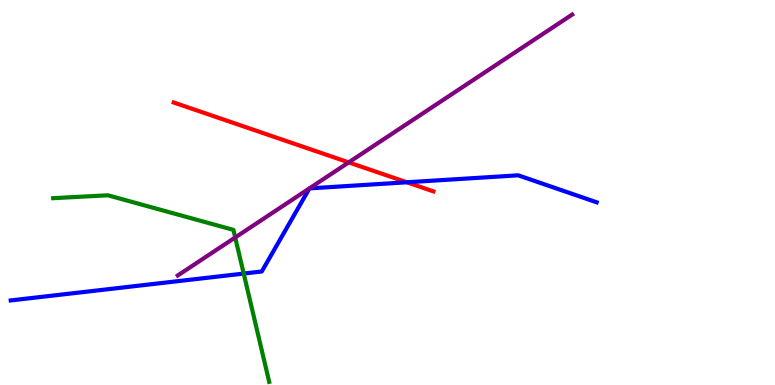[{'lines': ['blue', 'red'], 'intersections': [{'x': 5.25, 'y': 5.27}]}, {'lines': ['green', 'red'], 'intersections': []}, {'lines': ['purple', 'red'], 'intersections': [{'x': 4.5, 'y': 5.78}]}, {'lines': ['blue', 'green'], 'intersections': [{'x': 3.14, 'y': 2.89}]}, {'lines': ['blue', 'purple'], 'intersections': []}, {'lines': ['green', 'purple'], 'intersections': [{'x': 3.03, 'y': 3.83}]}]